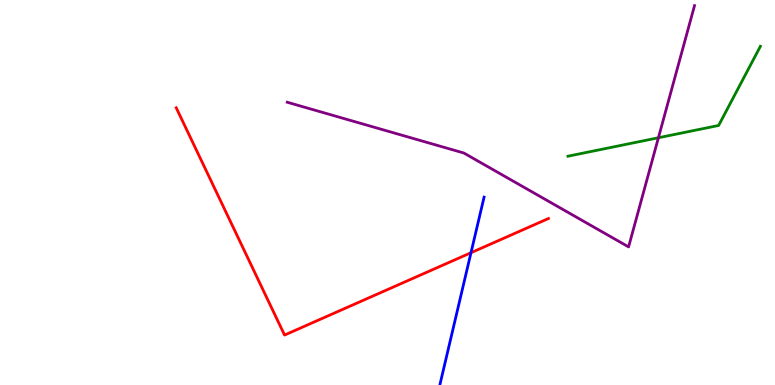[{'lines': ['blue', 'red'], 'intersections': [{'x': 6.08, 'y': 3.44}]}, {'lines': ['green', 'red'], 'intersections': []}, {'lines': ['purple', 'red'], 'intersections': []}, {'lines': ['blue', 'green'], 'intersections': []}, {'lines': ['blue', 'purple'], 'intersections': []}, {'lines': ['green', 'purple'], 'intersections': [{'x': 8.5, 'y': 6.42}]}]